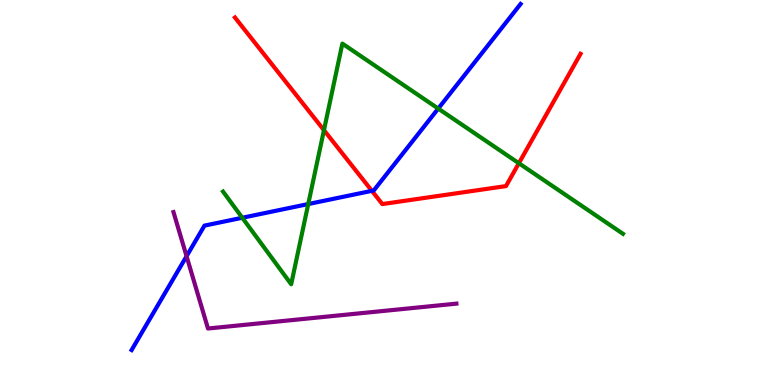[{'lines': ['blue', 'red'], 'intersections': [{'x': 4.8, 'y': 5.04}]}, {'lines': ['green', 'red'], 'intersections': [{'x': 4.18, 'y': 6.62}, {'x': 6.7, 'y': 5.76}]}, {'lines': ['purple', 'red'], 'intersections': []}, {'lines': ['blue', 'green'], 'intersections': [{'x': 3.13, 'y': 4.34}, {'x': 3.98, 'y': 4.7}, {'x': 5.65, 'y': 7.18}]}, {'lines': ['blue', 'purple'], 'intersections': [{'x': 2.41, 'y': 3.35}]}, {'lines': ['green', 'purple'], 'intersections': []}]